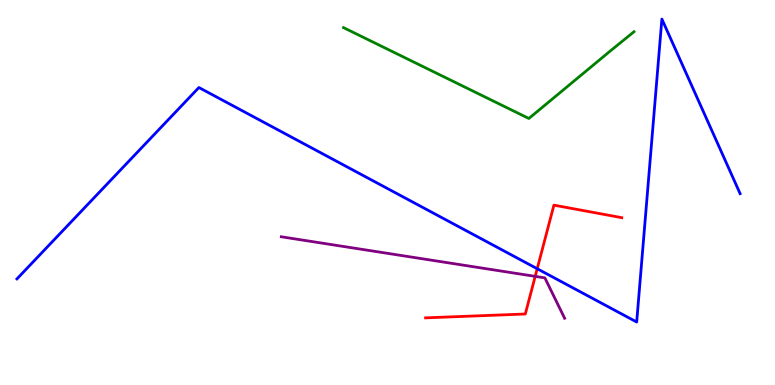[{'lines': ['blue', 'red'], 'intersections': [{'x': 6.93, 'y': 3.02}]}, {'lines': ['green', 'red'], 'intersections': []}, {'lines': ['purple', 'red'], 'intersections': [{'x': 6.91, 'y': 2.82}]}, {'lines': ['blue', 'green'], 'intersections': []}, {'lines': ['blue', 'purple'], 'intersections': []}, {'lines': ['green', 'purple'], 'intersections': []}]